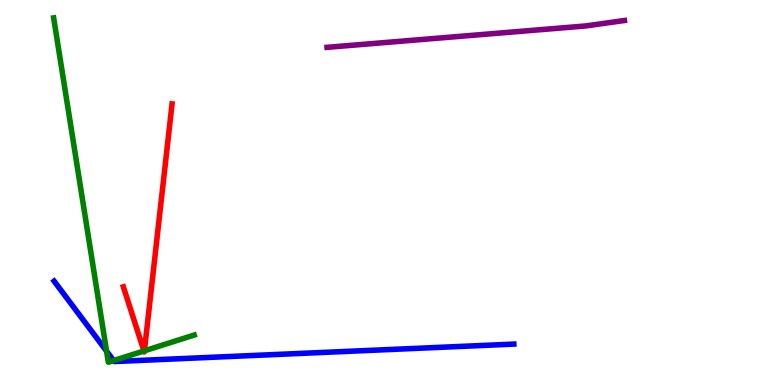[{'lines': ['blue', 'red'], 'intersections': []}, {'lines': ['green', 'red'], 'intersections': [{'x': 1.86, 'y': 0.884}, {'x': 1.86, 'y': 0.888}]}, {'lines': ['purple', 'red'], 'intersections': []}, {'lines': ['blue', 'green'], 'intersections': [{'x': 1.37, 'y': 0.881}, {'x': 1.47, 'y': 0.635}]}, {'lines': ['blue', 'purple'], 'intersections': []}, {'lines': ['green', 'purple'], 'intersections': []}]